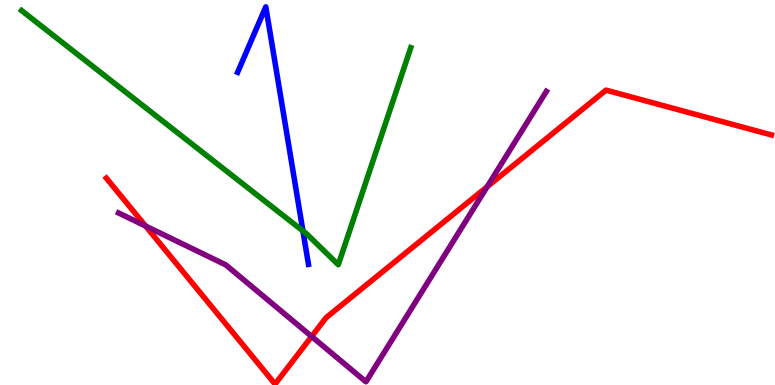[{'lines': ['blue', 'red'], 'intersections': []}, {'lines': ['green', 'red'], 'intersections': []}, {'lines': ['purple', 'red'], 'intersections': [{'x': 1.88, 'y': 4.13}, {'x': 4.02, 'y': 1.26}, {'x': 6.29, 'y': 5.15}]}, {'lines': ['blue', 'green'], 'intersections': [{'x': 3.91, 'y': 4.0}]}, {'lines': ['blue', 'purple'], 'intersections': []}, {'lines': ['green', 'purple'], 'intersections': []}]